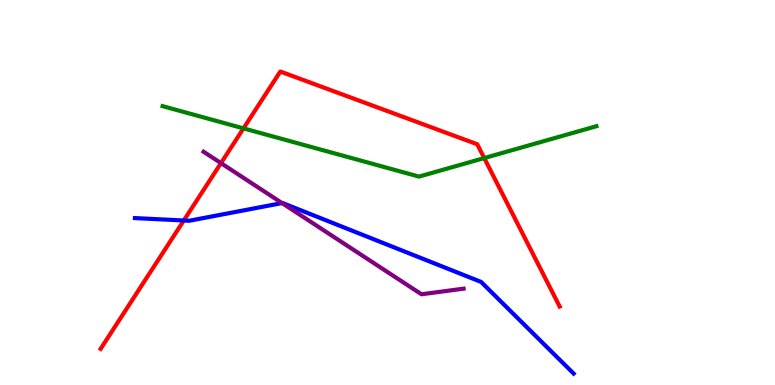[{'lines': ['blue', 'red'], 'intersections': [{'x': 2.37, 'y': 4.27}]}, {'lines': ['green', 'red'], 'intersections': [{'x': 3.14, 'y': 6.67}, {'x': 6.25, 'y': 5.89}]}, {'lines': ['purple', 'red'], 'intersections': [{'x': 2.85, 'y': 5.76}]}, {'lines': ['blue', 'green'], 'intersections': []}, {'lines': ['blue', 'purple'], 'intersections': [{'x': 3.64, 'y': 4.73}]}, {'lines': ['green', 'purple'], 'intersections': []}]